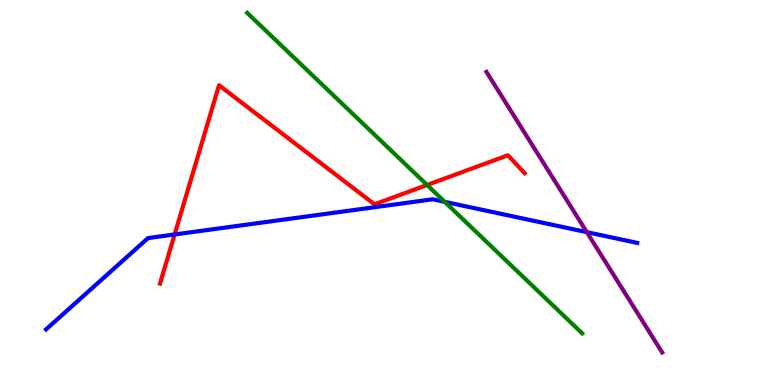[{'lines': ['blue', 'red'], 'intersections': [{'x': 2.25, 'y': 3.91}]}, {'lines': ['green', 'red'], 'intersections': [{'x': 5.51, 'y': 5.2}]}, {'lines': ['purple', 'red'], 'intersections': []}, {'lines': ['blue', 'green'], 'intersections': [{'x': 5.74, 'y': 4.76}]}, {'lines': ['blue', 'purple'], 'intersections': [{'x': 7.57, 'y': 3.97}]}, {'lines': ['green', 'purple'], 'intersections': []}]